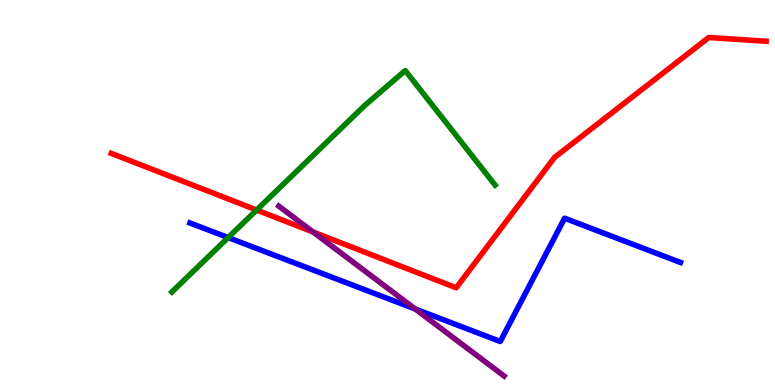[{'lines': ['blue', 'red'], 'intersections': []}, {'lines': ['green', 'red'], 'intersections': [{'x': 3.31, 'y': 4.55}]}, {'lines': ['purple', 'red'], 'intersections': [{'x': 4.04, 'y': 3.97}]}, {'lines': ['blue', 'green'], 'intersections': [{'x': 2.94, 'y': 3.83}]}, {'lines': ['blue', 'purple'], 'intersections': [{'x': 5.36, 'y': 1.97}]}, {'lines': ['green', 'purple'], 'intersections': []}]